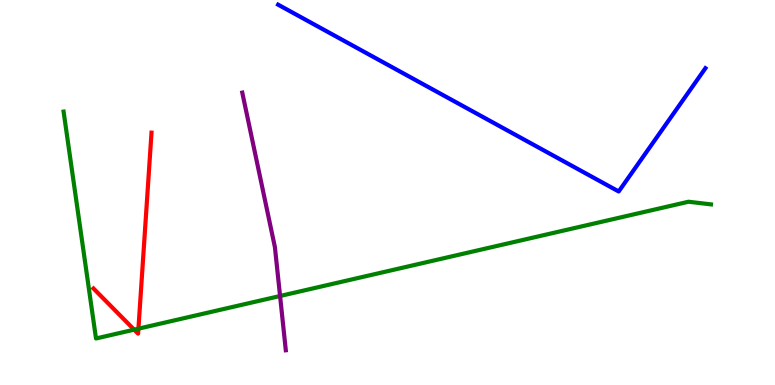[{'lines': ['blue', 'red'], 'intersections': []}, {'lines': ['green', 'red'], 'intersections': [{'x': 1.73, 'y': 1.44}, {'x': 1.79, 'y': 1.46}]}, {'lines': ['purple', 'red'], 'intersections': []}, {'lines': ['blue', 'green'], 'intersections': []}, {'lines': ['blue', 'purple'], 'intersections': []}, {'lines': ['green', 'purple'], 'intersections': [{'x': 3.61, 'y': 2.31}]}]